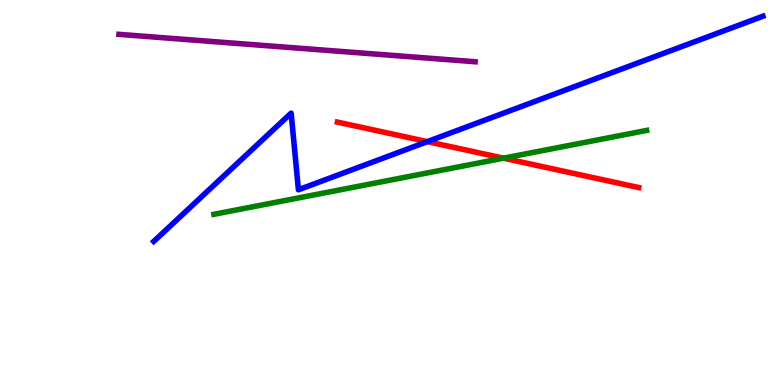[{'lines': ['blue', 'red'], 'intersections': [{'x': 5.51, 'y': 6.32}]}, {'lines': ['green', 'red'], 'intersections': [{'x': 6.5, 'y': 5.89}]}, {'lines': ['purple', 'red'], 'intersections': []}, {'lines': ['blue', 'green'], 'intersections': []}, {'lines': ['blue', 'purple'], 'intersections': []}, {'lines': ['green', 'purple'], 'intersections': []}]